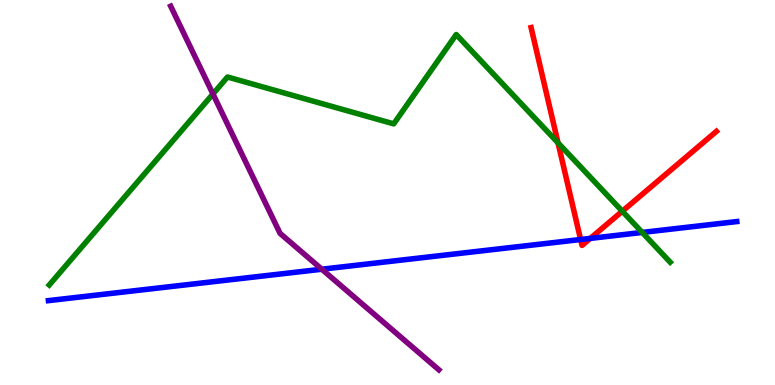[{'lines': ['blue', 'red'], 'intersections': [{'x': 7.49, 'y': 3.78}, {'x': 7.62, 'y': 3.81}]}, {'lines': ['green', 'red'], 'intersections': [{'x': 7.2, 'y': 6.29}, {'x': 8.03, 'y': 4.51}]}, {'lines': ['purple', 'red'], 'intersections': []}, {'lines': ['blue', 'green'], 'intersections': [{'x': 8.29, 'y': 3.96}]}, {'lines': ['blue', 'purple'], 'intersections': [{'x': 4.15, 'y': 3.01}]}, {'lines': ['green', 'purple'], 'intersections': [{'x': 2.75, 'y': 7.56}]}]